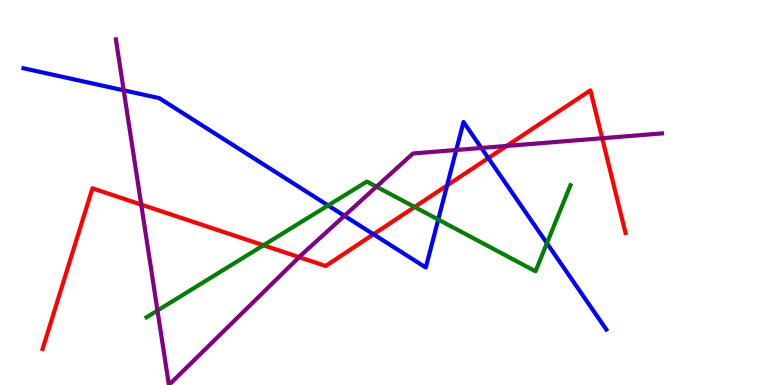[{'lines': ['blue', 'red'], 'intersections': [{'x': 4.82, 'y': 3.91}, {'x': 5.77, 'y': 5.18}, {'x': 6.3, 'y': 5.89}]}, {'lines': ['green', 'red'], 'intersections': [{'x': 3.4, 'y': 3.63}, {'x': 5.35, 'y': 4.62}]}, {'lines': ['purple', 'red'], 'intersections': [{'x': 1.82, 'y': 4.69}, {'x': 3.86, 'y': 3.32}, {'x': 6.54, 'y': 6.21}, {'x': 7.77, 'y': 6.41}]}, {'lines': ['blue', 'green'], 'intersections': [{'x': 4.23, 'y': 4.66}, {'x': 5.65, 'y': 4.3}, {'x': 7.06, 'y': 3.68}]}, {'lines': ['blue', 'purple'], 'intersections': [{'x': 1.6, 'y': 7.65}, {'x': 4.44, 'y': 4.39}, {'x': 5.89, 'y': 6.1}, {'x': 6.21, 'y': 6.16}]}, {'lines': ['green', 'purple'], 'intersections': [{'x': 2.03, 'y': 1.93}, {'x': 4.86, 'y': 5.15}]}]